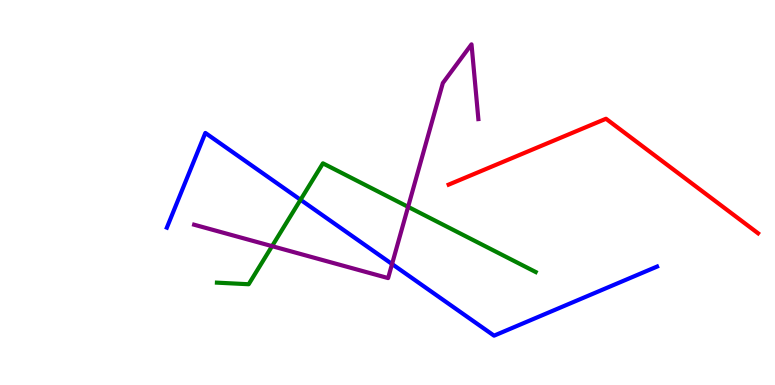[{'lines': ['blue', 'red'], 'intersections': []}, {'lines': ['green', 'red'], 'intersections': []}, {'lines': ['purple', 'red'], 'intersections': []}, {'lines': ['blue', 'green'], 'intersections': [{'x': 3.88, 'y': 4.81}]}, {'lines': ['blue', 'purple'], 'intersections': [{'x': 5.06, 'y': 3.14}]}, {'lines': ['green', 'purple'], 'intersections': [{'x': 3.51, 'y': 3.61}, {'x': 5.27, 'y': 4.63}]}]